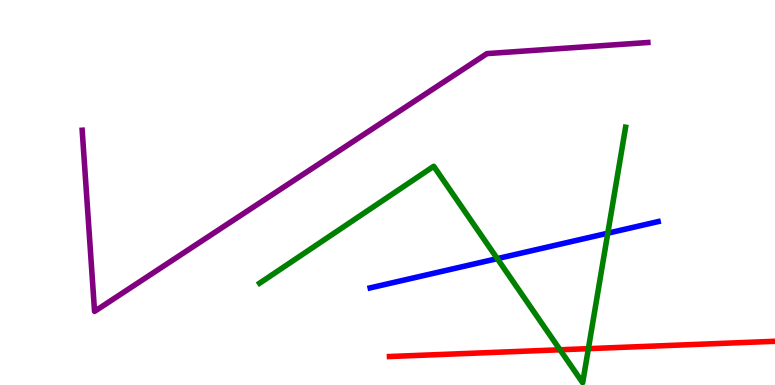[{'lines': ['blue', 'red'], 'intersections': []}, {'lines': ['green', 'red'], 'intersections': [{'x': 7.23, 'y': 0.915}, {'x': 7.59, 'y': 0.944}]}, {'lines': ['purple', 'red'], 'intersections': []}, {'lines': ['blue', 'green'], 'intersections': [{'x': 6.42, 'y': 3.28}, {'x': 7.84, 'y': 3.94}]}, {'lines': ['blue', 'purple'], 'intersections': []}, {'lines': ['green', 'purple'], 'intersections': []}]